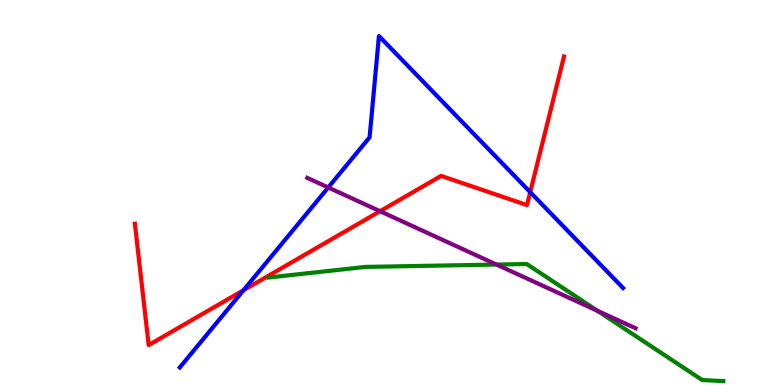[{'lines': ['blue', 'red'], 'intersections': [{'x': 3.14, 'y': 2.46}, {'x': 6.84, 'y': 5.01}]}, {'lines': ['green', 'red'], 'intersections': []}, {'lines': ['purple', 'red'], 'intersections': [{'x': 4.9, 'y': 4.51}]}, {'lines': ['blue', 'green'], 'intersections': []}, {'lines': ['blue', 'purple'], 'intersections': [{'x': 4.24, 'y': 5.13}]}, {'lines': ['green', 'purple'], 'intersections': [{'x': 6.41, 'y': 3.13}, {'x': 7.71, 'y': 1.93}]}]